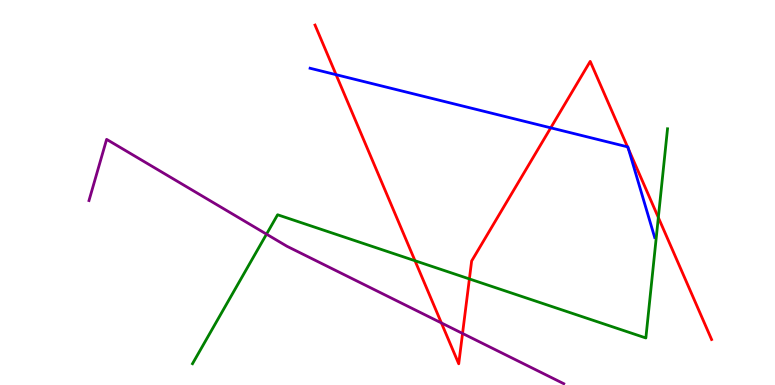[{'lines': ['blue', 'red'], 'intersections': [{'x': 4.34, 'y': 8.06}, {'x': 7.11, 'y': 6.68}, {'x': 8.1, 'y': 6.19}, {'x': 8.11, 'y': 6.12}]}, {'lines': ['green', 'red'], 'intersections': [{'x': 5.35, 'y': 3.23}, {'x': 6.06, 'y': 2.76}, {'x': 8.49, 'y': 4.35}]}, {'lines': ['purple', 'red'], 'intersections': [{'x': 5.7, 'y': 1.61}, {'x': 5.97, 'y': 1.34}]}, {'lines': ['blue', 'green'], 'intersections': []}, {'lines': ['blue', 'purple'], 'intersections': []}, {'lines': ['green', 'purple'], 'intersections': [{'x': 3.44, 'y': 3.92}]}]